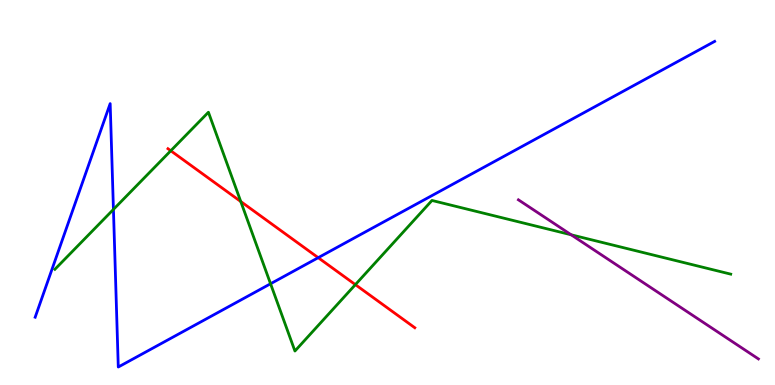[{'lines': ['blue', 'red'], 'intersections': [{'x': 4.11, 'y': 3.31}]}, {'lines': ['green', 'red'], 'intersections': [{'x': 2.2, 'y': 6.08}, {'x': 3.11, 'y': 4.77}, {'x': 4.59, 'y': 2.61}]}, {'lines': ['purple', 'red'], 'intersections': []}, {'lines': ['blue', 'green'], 'intersections': [{'x': 1.46, 'y': 4.56}, {'x': 3.49, 'y': 2.63}]}, {'lines': ['blue', 'purple'], 'intersections': []}, {'lines': ['green', 'purple'], 'intersections': [{'x': 7.37, 'y': 3.9}]}]